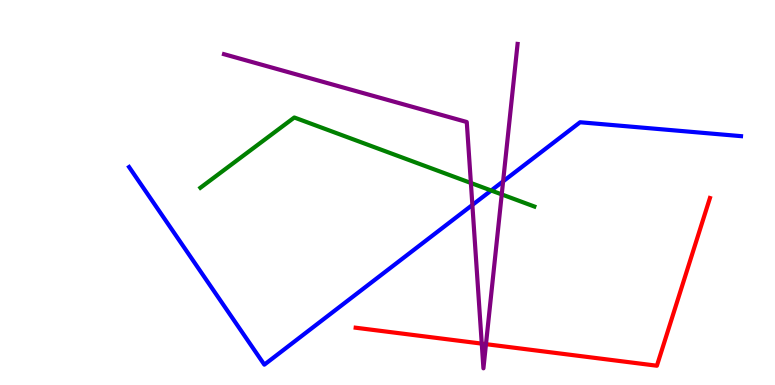[{'lines': ['blue', 'red'], 'intersections': []}, {'lines': ['green', 'red'], 'intersections': []}, {'lines': ['purple', 'red'], 'intersections': [{'x': 6.22, 'y': 1.07}, {'x': 6.27, 'y': 1.06}]}, {'lines': ['blue', 'green'], 'intersections': [{'x': 6.34, 'y': 5.05}]}, {'lines': ['blue', 'purple'], 'intersections': [{'x': 6.1, 'y': 4.68}, {'x': 6.49, 'y': 5.29}]}, {'lines': ['green', 'purple'], 'intersections': [{'x': 6.08, 'y': 5.25}, {'x': 6.47, 'y': 4.95}]}]